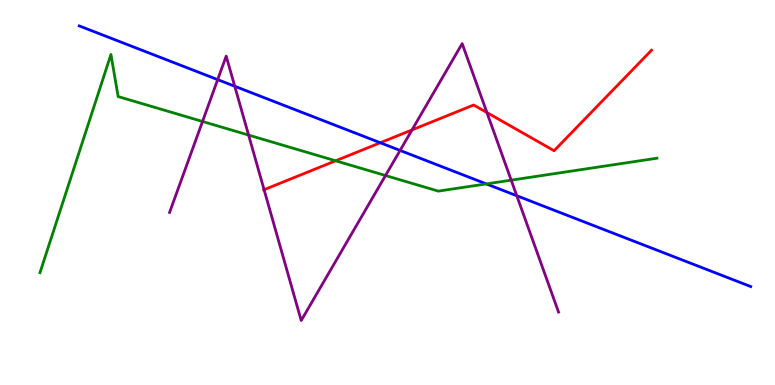[{'lines': ['blue', 'red'], 'intersections': [{'x': 4.91, 'y': 6.29}]}, {'lines': ['green', 'red'], 'intersections': [{'x': 4.33, 'y': 5.82}]}, {'lines': ['purple', 'red'], 'intersections': [{'x': 3.41, 'y': 5.07}, {'x': 5.32, 'y': 6.63}, {'x': 6.28, 'y': 7.08}]}, {'lines': ['blue', 'green'], 'intersections': [{'x': 6.27, 'y': 5.22}]}, {'lines': ['blue', 'purple'], 'intersections': [{'x': 2.81, 'y': 7.93}, {'x': 3.03, 'y': 7.76}, {'x': 5.16, 'y': 6.09}, {'x': 6.67, 'y': 4.92}]}, {'lines': ['green', 'purple'], 'intersections': [{'x': 2.61, 'y': 6.84}, {'x': 3.21, 'y': 6.49}, {'x': 4.97, 'y': 5.44}, {'x': 6.6, 'y': 5.32}]}]